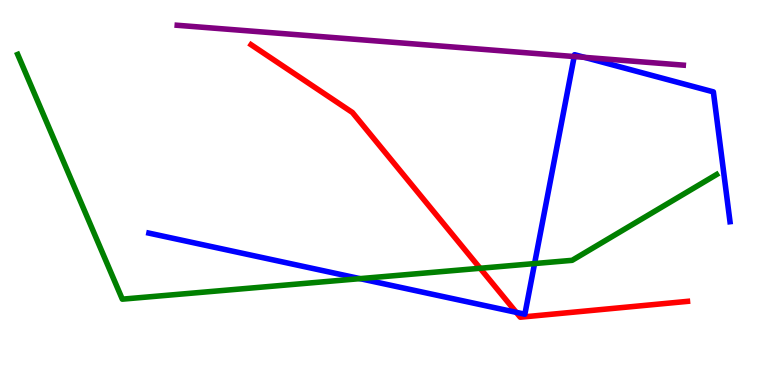[{'lines': ['blue', 'red'], 'intersections': [{'x': 6.66, 'y': 1.89}]}, {'lines': ['green', 'red'], 'intersections': [{'x': 6.2, 'y': 3.03}]}, {'lines': ['purple', 'red'], 'intersections': []}, {'lines': ['blue', 'green'], 'intersections': [{'x': 4.65, 'y': 2.76}, {'x': 6.9, 'y': 3.15}]}, {'lines': ['blue', 'purple'], 'intersections': [{'x': 7.41, 'y': 8.53}, {'x': 7.54, 'y': 8.51}]}, {'lines': ['green', 'purple'], 'intersections': []}]